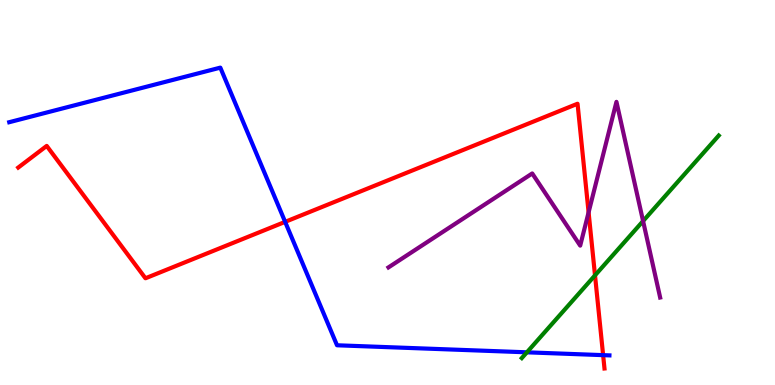[{'lines': ['blue', 'red'], 'intersections': [{'x': 3.68, 'y': 4.24}, {'x': 7.78, 'y': 0.775}]}, {'lines': ['green', 'red'], 'intersections': [{'x': 7.68, 'y': 2.85}]}, {'lines': ['purple', 'red'], 'intersections': [{'x': 7.59, 'y': 4.48}]}, {'lines': ['blue', 'green'], 'intersections': [{'x': 6.8, 'y': 0.849}]}, {'lines': ['blue', 'purple'], 'intersections': []}, {'lines': ['green', 'purple'], 'intersections': [{'x': 8.3, 'y': 4.26}]}]